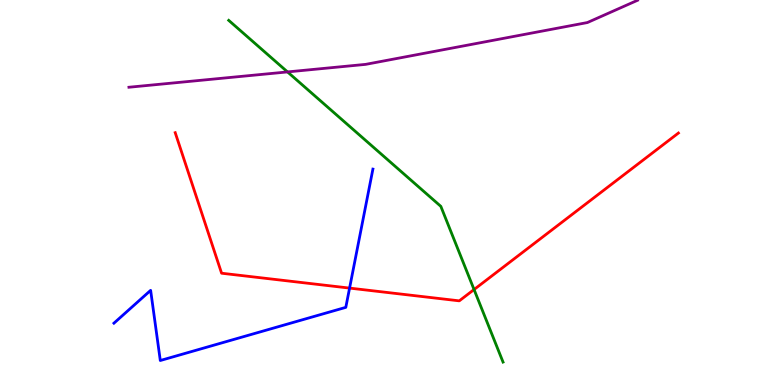[{'lines': ['blue', 'red'], 'intersections': [{'x': 4.51, 'y': 2.52}]}, {'lines': ['green', 'red'], 'intersections': [{'x': 6.12, 'y': 2.48}]}, {'lines': ['purple', 'red'], 'intersections': []}, {'lines': ['blue', 'green'], 'intersections': []}, {'lines': ['blue', 'purple'], 'intersections': []}, {'lines': ['green', 'purple'], 'intersections': [{'x': 3.71, 'y': 8.13}]}]